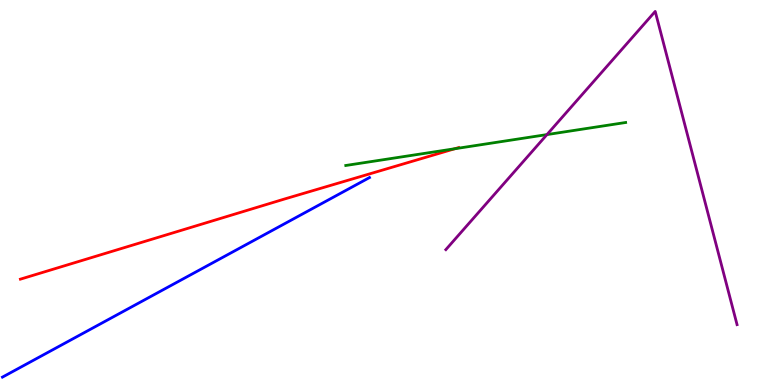[{'lines': ['blue', 'red'], 'intersections': []}, {'lines': ['green', 'red'], 'intersections': [{'x': 5.87, 'y': 6.14}]}, {'lines': ['purple', 'red'], 'intersections': []}, {'lines': ['blue', 'green'], 'intersections': []}, {'lines': ['blue', 'purple'], 'intersections': []}, {'lines': ['green', 'purple'], 'intersections': [{'x': 7.06, 'y': 6.5}]}]